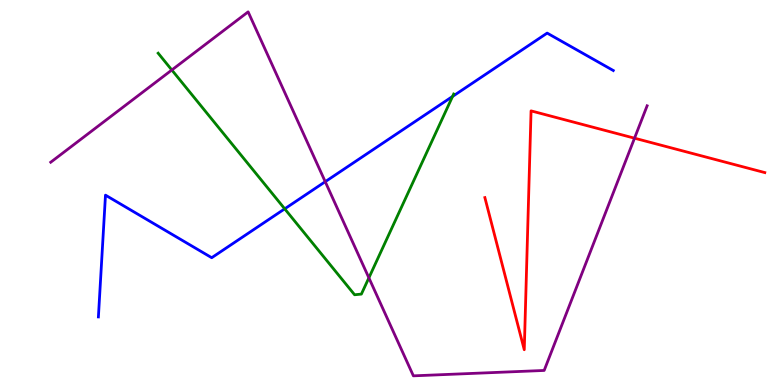[{'lines': ['blue', 'red'], 'intersections': []}, {'lines': ['green', 'red'], 'intersections': []}, {'lines': ['purple', 'red'], 'intersections': [{'x': 8.19, 'y': 6.41}]}, {'lines': ['blue', 'green'], 'intersections': [{'x': 3.67, 'y': 4.58}, {'x': 5.84, 'y': 7.5}]}, {'lines': ['blue', 'purple'], 'intersections': [{'x': 4.2, 'y': 5.28}]}, {'lines': ['green', 'purple'], 'intersections': [{'x': 2.22, 'y': 8.18}, {'x': 4.76, 'y': 2.78}]}]